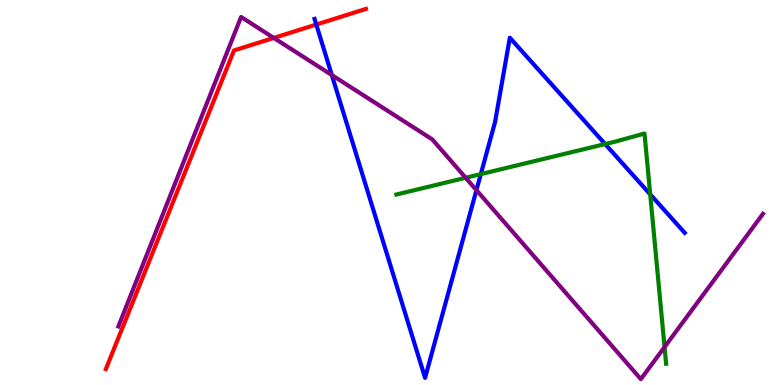[{'lines': ['blue', 'red'], 'intersections': [{'x': 4.08, 'y': 9.36}]}, {'lines': ['green', 'red'], 'intersections': []}, {'lines': ['purple', 'red'], 'intersections': [{'x': 3.53, 'y': 9.02}]}, {'lines': ['blue', 'green'], 'intersections': [{'x': 6.2, 'y': 5.48}, {'x': 7.81, 'y': 6.26}, {'x': 8.39, 'y': 4.95}]}, {'lines': ['blue', 'purple'], 'intersections': [{'x': 4.28, 'y': 8.05}, {'x': 6.15, 'y': 5.06}]}, {'lines': ['green', 'purple'], 'intersections': [{'x': 6.01, 'y': 5.38}, {'x': 8.57, 'y': 0.986}]}]